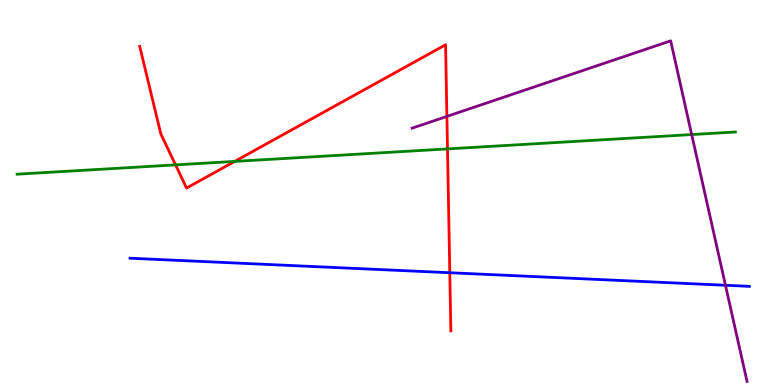[{'lines': ['blue', 'red'], 'intersections': [{'x': 5.8, 'y': 2.92}]}, {'lines': ['green', 'red'], 'intersections': [{'x': 2.26, 'y': 5.72}, {'x': 3.03, 'y': 5.81}, {'x': 5.77, 'y': 6.13}]}, {'lines': ['purple', 'red'], 'intersections': [{'x': 5.77, 'y': 6.98}]}, {'lines': ['blue', 'green'], 'intersections': []}, {'lines': ['blue', 'purple'], 'intersections': [{'x': 9.36, 'y': 2.59}]}, {'lines': ['green', 'purple'], 'intersections': [{'x': 8.92, 'y': 6.5}]}]